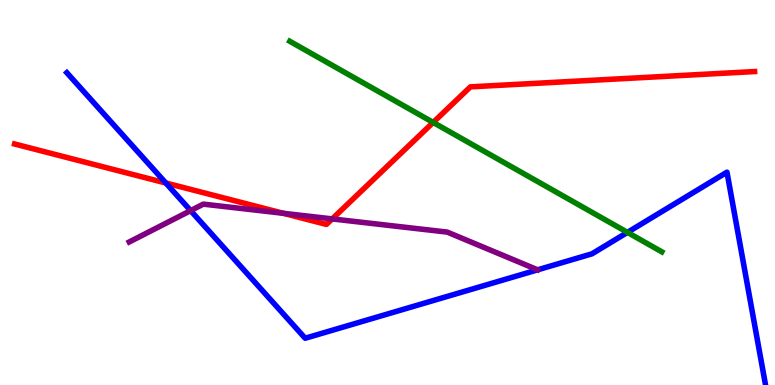[{'lines': ['blue', 'red'], 'intersections': [{'x': 2.14, 'y': 5.25}]}, {'lines': ['green', 'red'], 'intersections': [{'x': 5.59, 'y': 6.82}]}, {'lines': ['purple', 'red'], 'intersections': [{'x': 3.66, 'y': 4.46}, {'x': 4.29, 'y': 4.31}]}, {'lines': ['blue', 'green'], 'intersections': [{'x': 8.1, 'y': 3.96}]}, {'lines': ['blue', 'purple'], 'intersections': [{'x': 2.46, 'y': 4.53}]}, {'lines': ['green', 'purple'], 'intersections': []}]